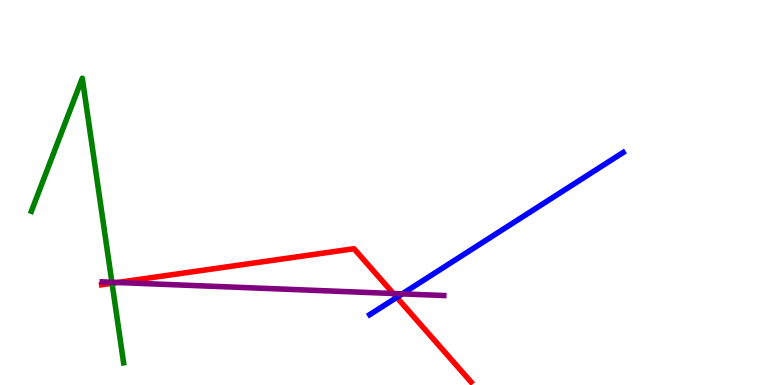[{'lines': ['blue', 'red'], 'intersections': [{'x': 5.12, 'y': 2.28}]}, {'lines': ['green', 'red'], 'intersections': [{'x': 1.45, 'y': 2.64}]}, {'lines': ['purple', 'red'], 'intersections': [{'x': 1.52, 'y': 2.66}, {'x': 5.08, 'y': 2.38}]}, {'lines': ['blue', 'green'], 'intersections': []}, {'lines': ['blue', 'purple'], 'intersections': [{'x': 5.19, 'y': 2.37}]}, {'lines': ['green', 'purple'], 'intersections': [{'x': 1.44, 'y': 2.67}]}]